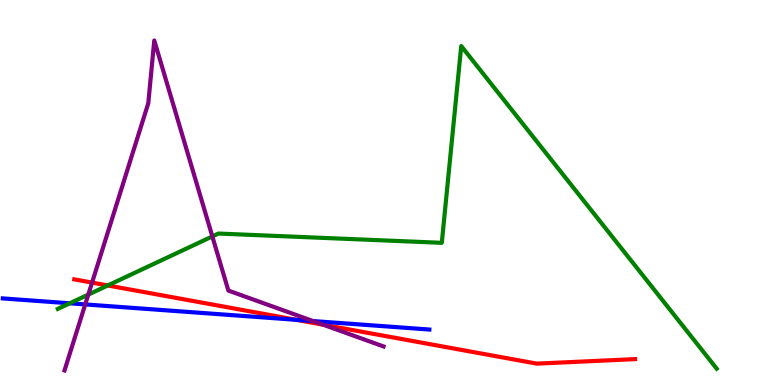[{'lines': ['blue', 'red'], 'intersections': [{'x': 3.83, 'y': 1.69}]}, {'lines': ['green', 'red'], 'intersections': [{'x': 1.39, 'y': 2.59}]}, {'lines': ['purple', 'red'], 'intersections': [{'x': 1.19, 'y': 2.66}, {'x': 4.17, 'y': 1.57}]}, {'lines': ['blue', 'green'], 'intersections': [{'x': 0.9, 'y': 2.12}]}, {'lines': ['blue', 'purple'], 'intersections': [{'x': 1.1, 'y': 2.09}, {'x': 4.04, 'y': 1.66}]}, {'lines': ['green', 'purple'], 'intersections': [{'x': 1.14, 'y': 2.35}, {'x': 2.74, 'y': 3.86}]}]